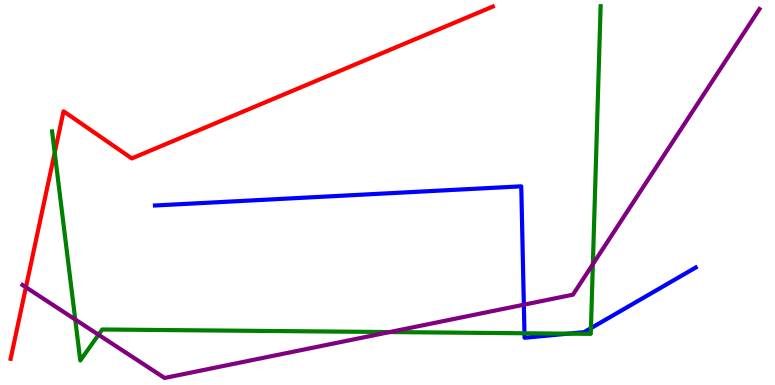[{'lines': ['blue', 'red'], 'intersections': []}, {'lines': ['green', 'red'], 'intersections': [{'x': 0.706, 'y': 6.04}]}, {'lines': ['purple', 'red'], 'intersections': [{'x': 0.335, 'y': 2.54}]}, {'lines': ['blue', 'green'], 'intersections': [{'x': 6.77, 'y': 1.34}, {'x': 7.33, 'y': 1.33}, {'x': 7.63, 'y': 1.48}]}, {'lines': ['blue', 'purple'], 'intersections': [{'x': 6.76, 'y': 2.09}]}, {'lines': ['green', 'purple'], 'intersections': [{'x': 0.971, 'y': 1.7}, {'x': 1.27, 'y': 1.31}, {'x': 5.03, 'y': 1.38}, {'x': 7.65, 'y': 3.14}]}]